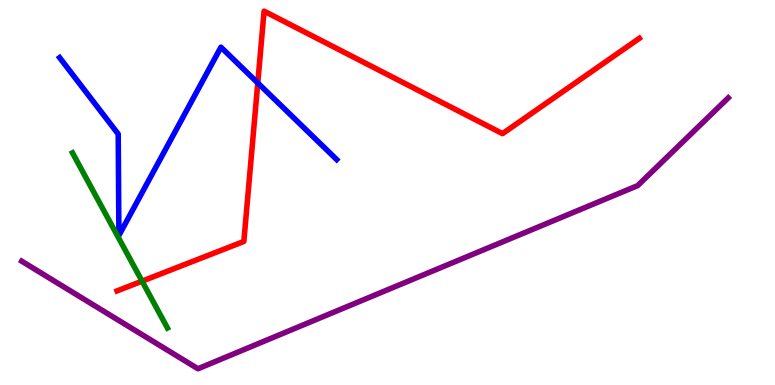[{'lines': ['blue', 'red'], 'intersections': [{'x': 3.33, 'y': 7.85}]}, {'lines': ['green', 'red'], 'intersections': [{'x': 1.83, 'y': 2.7}]}, {'lines': ['purple', 'red'], 'intersections': []}, {'lines': ['blue', 'green'], 'intersections': []}, {'lines': ['blue', 'purple'], 'intersections': []}, {'lines': ['green', 'purple'], 'intersections': []}]